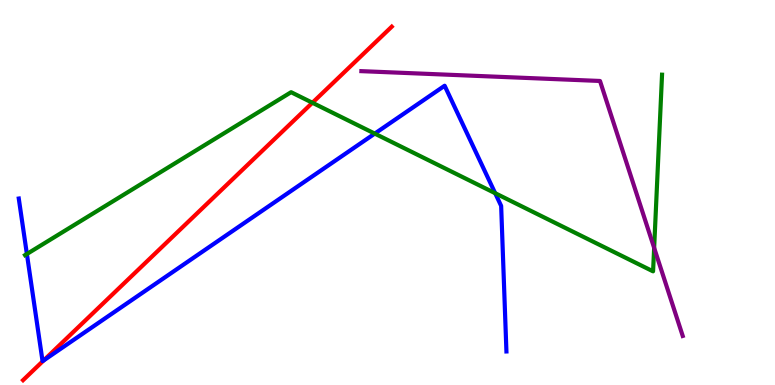[{'lines': ['blue', 'red'], 'intersections': [{'x': 0.563, 'y': 0.638}]}, {'lines': ['green', 'red'], 'intersections': [{'x': 4.03, 'y': 7.33}]}, {'lines': ['purple', 'red'], 'intersections': []}, {'lines': ['blue', 'green'], 'intersections': [{'x': 0.347, 'y': 3.4}, {'x': 4.84, 'y': 6.53}, {'x': 6.39, 'y': 4.98}]}, {'lines': ['blue', 'purple'], 'intersections': []}, {'lines': ['green', 'purple'], 'intersections': [{'x': 8.44, 'y': 3.56}]}]